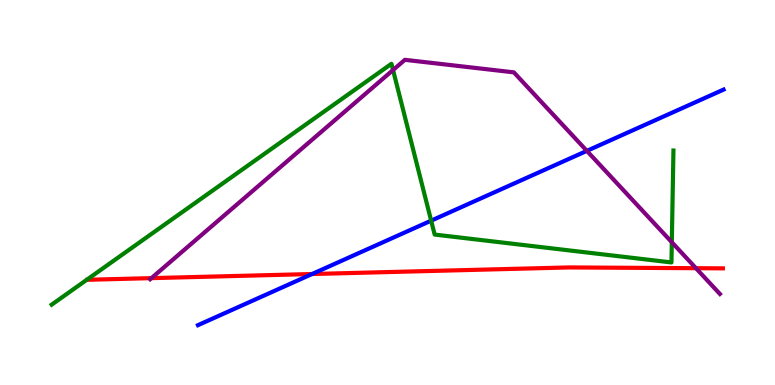[{'lines': ['blue', 'red'], 'intersections': [{'x': 4.03, 'y': 2.88}]}, {'lines': ['green', 'red'], 'intersections': []}, {'lines': ['purple', 'red'], 'intersections': [{'x': 1.95, 'y': 2.78}, {'x': 8.98, 'y': 3.03}]}, {'lines': ['blue', 'green'], 'intersections': [{'x': 5.56, 'y': 4.27}]}, {'lines': ['blue', 'purple'], 'intersections': [{'x': 7.57, 'y': 6.08}]}, {'lines': ['green', 'purple'], 'intersections': [{'x': 5.07, 'y': 8.18}, {'x': 8.67, 'y': 3.71}]}]